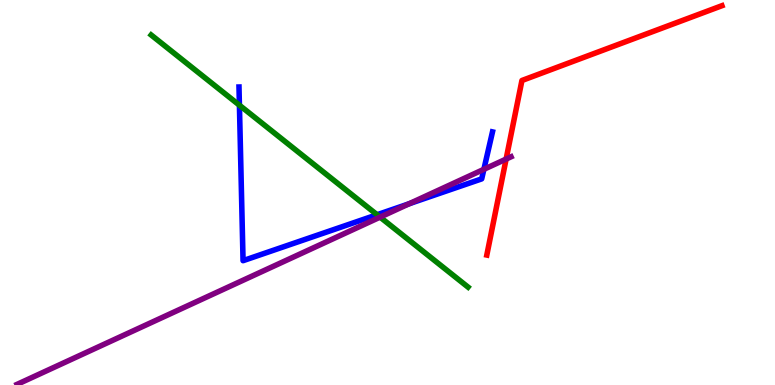[{'lines': ['blue', 'red'], 'intersections': []}, {'lines': ['green', 'red'], 'intersections': []}, {'lines': ['purple', 'red'], 'intersections': [{'x': 6.53, 'y': 5.87}]}, {'lines': ['blue', 'green'], 'intersections': [{'x': 3.09, 'y': 7.27}, {'x': 4.87, 'y': 4.42}]}, {'lines': ['blue', 'purple'], 'intersections': [{'x': 5.28, 'y': 4.71}, {'x': 6.24, 'y': 5.6}]}, {'lines': ['green', 'purple'], 'intersections': [{'x': 4.9, 'y': 4.36}]}]